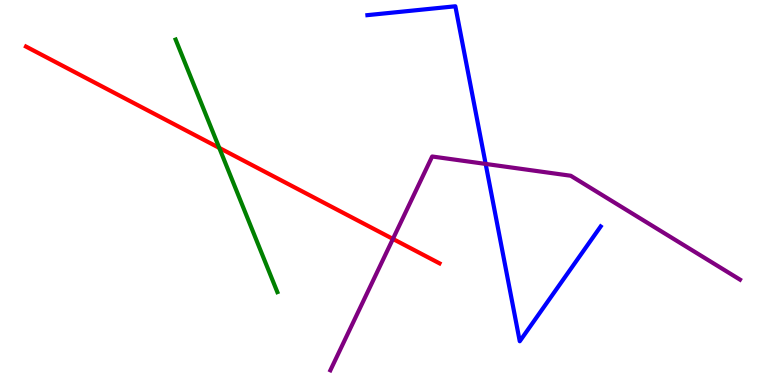[{'lines': ['blue', 'red'], 'intersections': []}, {'lines': ['green', 'red'], 'intersections': [{'x': 2.83, 'y': 6.16}]}, {'lines': ['purple', 'red'], 'intersections': [{'x': 5.07, 'y': 3.79}]}, {'lines': ['blue', 'green'], 'intersections': []}, {'lines': ['blue', 'purple'], 'intersections': [{'x': 6.27, 'y': 5.74}]}, {'lines': ['green', 'purple'], 'intersections': []}]